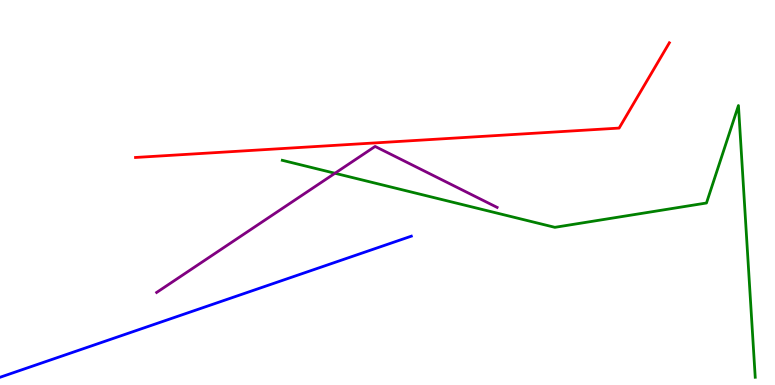[{'lines': ['blue', 'red'], 'intersections': []}, {'lines': ['green', 'red'], 'intersections': []}, {'lines': ['purple', 'red'], 'intersections': []}, {'lines': ['blue', 'green'], 'intersections': []}, {'lines': ['blue', 'purple'], 'intersections': []}, {'lines': ['green', 'purple'], 'intersections': [{'x': 4.32, 'y': 5.5}]}]